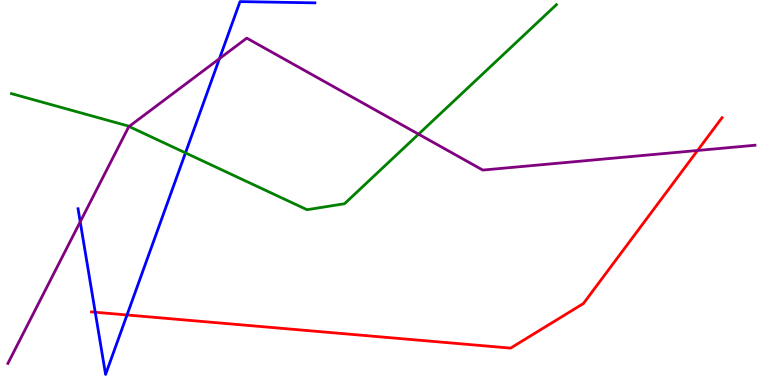[{'lines': ['blue', 'red'], 'intersections': [{'x': 1.23, 'y': 1.89}, {'x': 1.64, 'y': 1.82}]}, {'lines': ['green', 'red'], 'intersections': []}, {'lines': ['purple', 'red'], 'intersections': [{'x': 9.0, 'y': 6.09}]}, {'lines': ['blue', 'green'], 'intersections': [{'x': 2.39, 'y': 6.03}]}, {'lines': ['blue', 'purple'], 'intersections': [{'x': 1.04, 'y': 4.24}, {'x': 2.83, 'y': 8.48}]}, {'lines': ['green', 'purple'], 'intersections': [{'x': 1.67, 'y': 6.71}, {'x': 5.4, 'y': 6.51}]}]